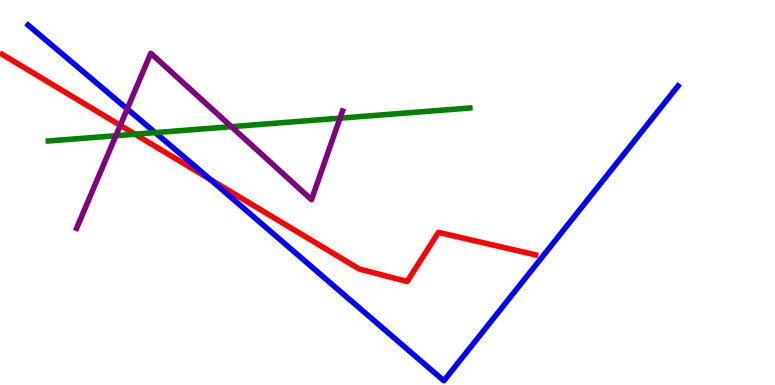[{'lines': ['blue', 'red'], 'intersections': [{'x': 2.71, 'y': 5.34}]}, {'lines': ['green', 'red'], 'intersections': [{'x': 1.74, 'y': 6.51}]}, {'lines': ['purple', 'red'], 'intersections': [{'x': 1.55, 'y': 6.75}]}, {'lines': ['blue', 'green'], 'intersections': [{'x': 2.0, 'y': 6.56}]}, {'lines': ['blue', 'purple'], 'intersections': [{'x': 1.64, 'y': 7.17}]}, {'lines': ['green', 'purple'], 'intersections': [{'x': 1.5, 'y': 6.48}, {'x': 2.99, 'y': 6.71}, {'x': 4.39, 'y': 6.93}]}]